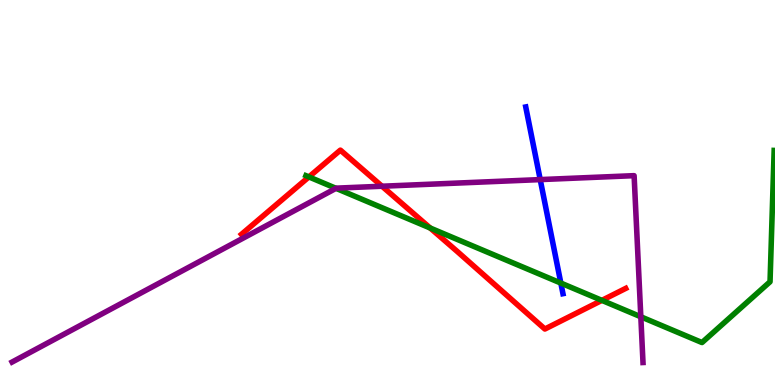[{'lines': ['blue', 'red'], 'intersections': []}, {'lines': ['green', 'red'], 'intersections': [{'x': 3.99, 'y': 5.4}, {'x': 5.55, 'y': 4.08}, {'x': 7.77, 'y': 2.2}]}, {'lines': ['purple', 'red'], 'intersections': [{'x': 4.93, 'y': 5.16}]}, {'lines': ['blue', 'green'], 'intersections': [{'x': 7.24, 'y': 2.65}]}, {'lines': ['blue', 'purple'], 'intersections': [{'x': 6.97, 'y': 5.34}]}, {'lines': ['green', 'purple'], 'intersections': [{'x': 4.34, 'y': 5.11}, {'x': 8.27, 'y': 1.77}]}]